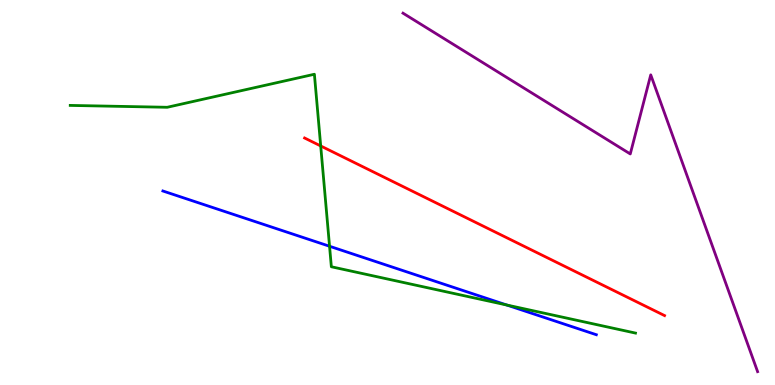[{'lines': ['blue', 'red'], 'intersections': []}, {'lines': ['green', 'red'], 'intersections': [{'x': 4.14, 'y': 6.21}]}, {'lines': ['purple', 'red'], 'intersections': []}, {'lines': ['blue', 'green'], 'intersections': [{'x': 4.25, 'y': 3.6}, {'x': 6.54, 'y': 2.08}]}, {'lines': ['blue', 'purple'], 'intersections': []}, {'lines': ['green', 'purple'], 'intersections': []}]